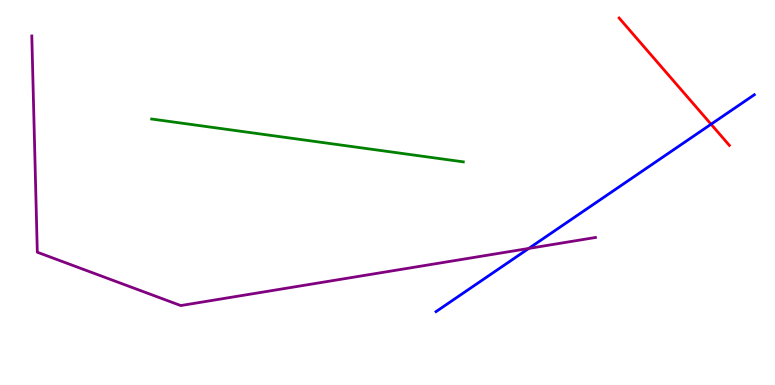[{'lines': ['blue', 'red'], 'intersections': [{'x': 9.17, 'y': 6.77}]}, {'lines': ['green', 'red'], 'intersections': []}, {'lines': ['purple', 'red'], 'intersections': []}, {'lines': ['blue', 'green'], 'intersections': []}, {'lines': ['blue', 'purple'], 'intersections': [{'x': 6.82, 'y': 3.55}]}, {'lines': ['green', 'purple'], 'intersections': []}]